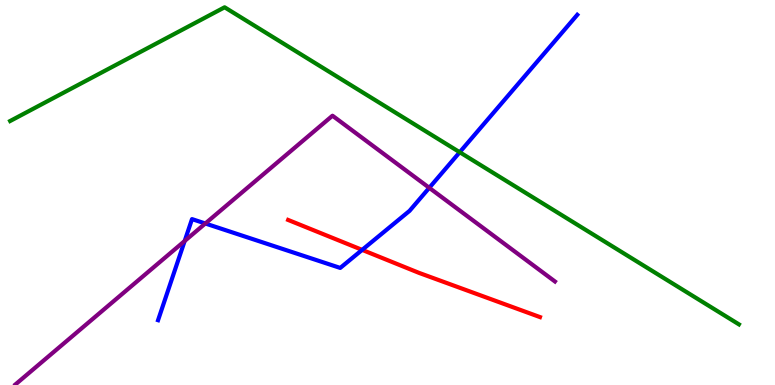[{'lines': ['blue', 'red'], 'intersections': [{'x': 4.67, 'y': 3.51}]}, {'lines': ['green', 'red'], 'intersections': []}, {'lines': ['purple', 'red'], 'intersections': []}, {'lines': ['blue', 'green'], 'intersections': [{'x': 5.93, 'y': 6.05}]}, {'lines': ['blue', 'purple'], 'intersections': [{'x': 2.38, 'y': 3.74}, {'x': 2.65, 'y': 4.2}, {'x': 5.54, 'y': 5.12}]}, {'lines': ['green', 'purple'], 'intersections': []}]